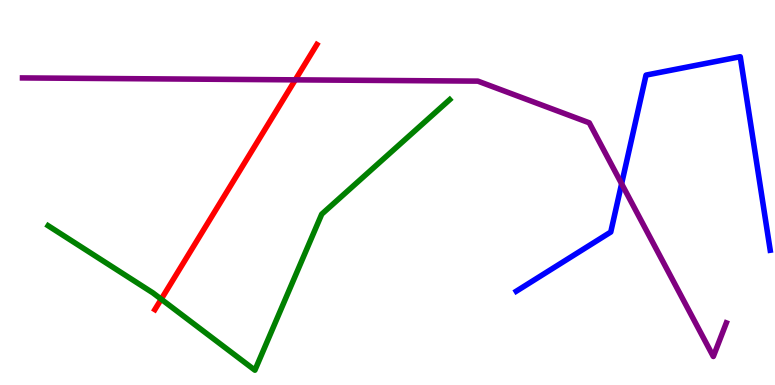[{'lines': ['blue', 'red'], 'intersections': []}, {'lines': ['green', 'red'], 'intersections': [{'x': 2.08, 'y': 2.23}]}, {'lines': ['purple', 'red'], 'intersections': [{'x': 3.81, 'y': 7.93}]}, {'lines': ['blue', 'green'], 'intersections': []}, {'lines': ['blue', 'purple'], 'intersections': [{'x': 8.02, 'y': 5.23}]}, {'lines': ['green', 'purple'], 'intersections': []}]